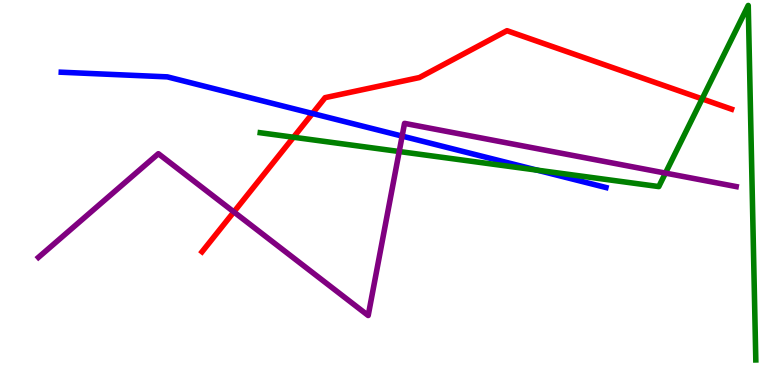[{'lines': ['blue', 'red'], 'intersections': [{'x': 4.03, 'y': 7.05}]}, {'lines': ['green', 'red'], 'intersections': [{'x': 3.79, 'y': 6.44}, {'x': 9.06, 'y': 7.43}]}, {'lines': ['purple', 'red'], 'intersections': [{'x': 3.02, 'y': 4.5}]}, {'lines': ['blue', 'green'], 'intersections': [{'x': 6.93, 'y': 5.58}]}, {'lines': ['blue', 'purple'], 'intersections': [{'x': 5.19, 'y': 6.46}]}, {'lines': ['green', 'purple'], 'intersections': [{'x': 5.15, 'y': 6.06}, {'x': 8.59, 'y': 5.5}]}]